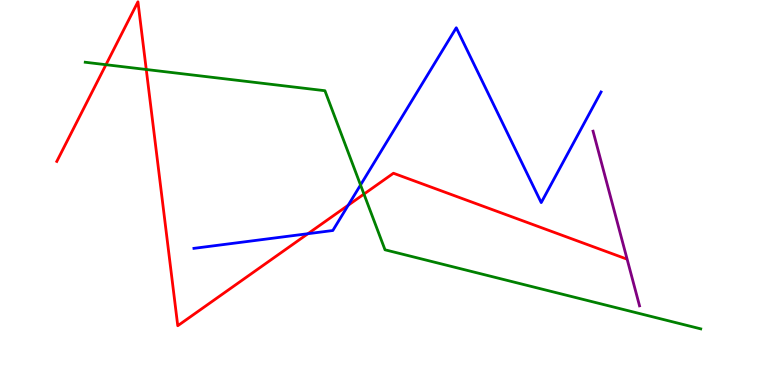[{'lines': ['blue', 'red'], 'intersections': [{'x': 3.97, 'y': 3.93}, {'x': 4.49, 'y': 4.67}]}, {'lines': ['green', 'red'], 'intersections': [{'x': 1.37, 'y': 8.32}, {'x': 1.89, 'y': 8.2}, {'x': 4.7, 'y': 4.96}]}, {'lines': ['purple', 'red'], 'intersections': []}, {'lines': ['blue', 'green'], 'intersections': [{'x': 4.65, 'y': 5.19}]}, {'lines': ['blue', 'purple'], 'intersections': []}, {'lines': ['green', 'purple'], 'intersections': []}]